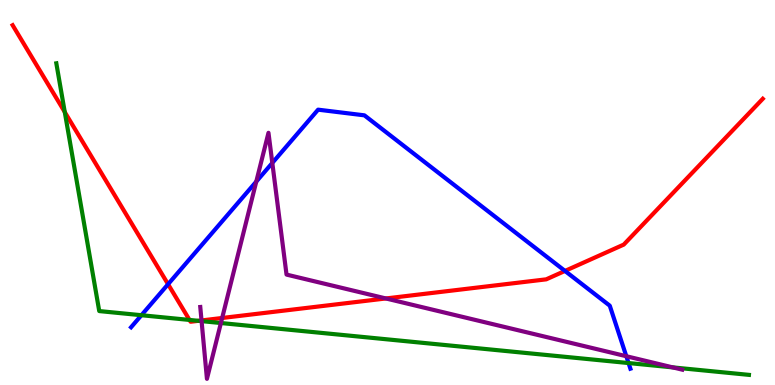[{'lines': ['blue', 'red'], 'intersections': [{'x': 2.17, 'y': 2.62}, {'x': 7.29, 'y': 2.96}]}, {'lines': ['green', 'red'], 'intersections': [{'x': 0.836, 'y': 7.09}, {'x': 2.45, 'y': 1.69}, {'x': 2.56, 'y': 1.67}]}, {'lines': ['purple', 'red'], 'intersections': [{'x': 2.6, 'y': 1.68}, {'x': 2.87, 'y': 1.74}, {'x': 4.98, 'y': 2.25}]}, {'lines': ['blue', 'green'], 'intersections': [{'x': 1.82, 'y': 1.81}, {'x': 8.11, 'y': 0.57}]}, {'lines': ['blue', 'purple'], 'intersections': [{'x': 3.31, 'y': 5.28}, {'x': 3.51, 'y': 5.77}, {'x': 8.08, 'y': 0.747}]}, {'lines': ['green', 'purple'], 'intersections': [{'x': 2.6, 'y': 1.66}, {'x': 2.85, 'y': 1.61}, {'x': 8.68, 'y': 0.457}]}]